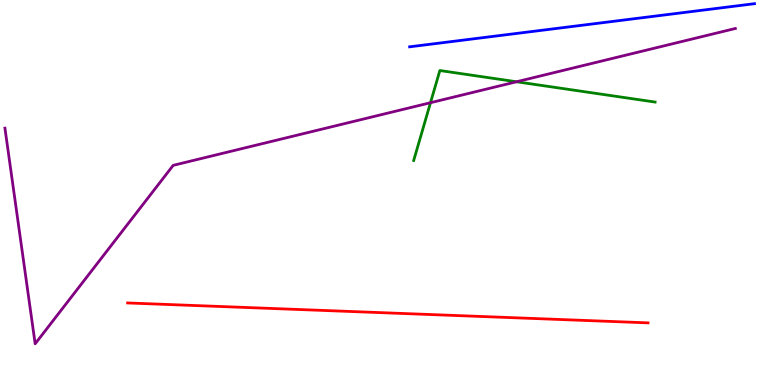[{'lines': ['blue', 'red'], 'intersections': []}, {'lines': ['green', 'red'], 'intersections': []}, {'lines': ['purple', 'red'], 'intersections': []}, {'lines': ['blue', 'green'], 'intersections': []}, {'lines': ['blue', 'purple'], 'intersections': []}, {'lines': ['green', 'purple'], 'intersections': [{'x': 5.55, 'y': 7.33}, {'x': 6.67, 'y': 7.88}]}]